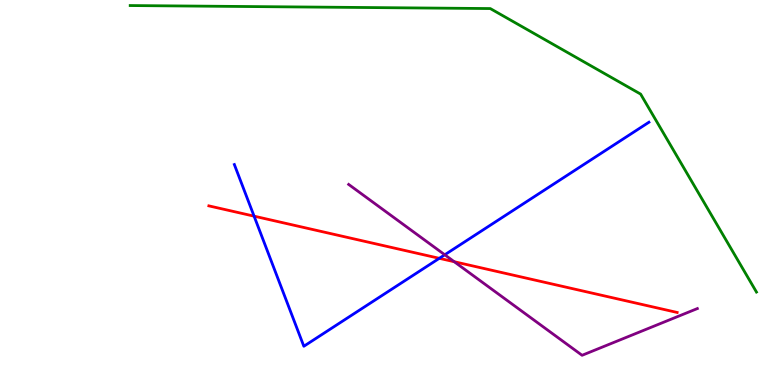[{'lines': ['blue', 'red'], 'intersections': [{'x': 3.28, 'y': 4.39}, {'x': 5.67, 'y': 3.29}]}, {'lines': ['green', 'red'], 'intersections': []}, {'lines': ['purple', 'red'], 'intersections': [{'x': 5.86, 'y': 3.2}]}, {'lines': ['blue', 'green'], 'intersections': []}, {'lines': ['blue', 'purple'], 'intersections': [{'x': 5.74, 'y': 3.38}]}, {'lines': ['green', 'purple'], 'intersections': []}]